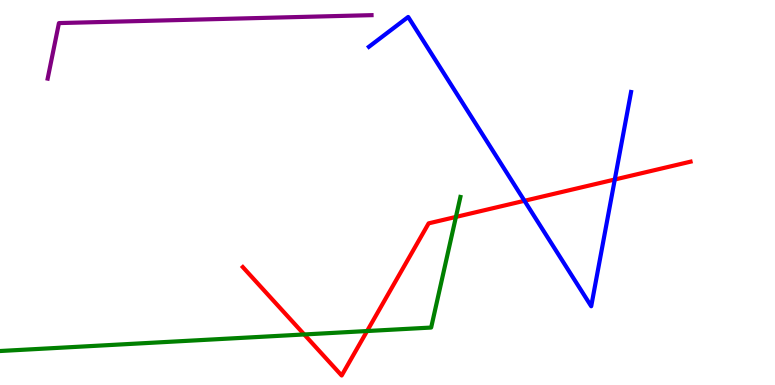[{'lines': ['blue', 'red'], 'intersections': [{'x': 6.77, 'y': 4.78}, {'x': 7.93, 'y': 5.34}]}, {'lines': ['green', 'red'], 'intersections': [{'x': 3.93, 'y': 1.31}, {'x': 4.74, 'y': 1.4}, {'x': 5.88, 'y': 4.37}]}, {'lines': ['purple', 'red'], 'intersections': []}, {'lines': ['blue', 'green'], 'intersections': []}, {'lines': ['blue', 'purple'], 'intersections': []}, {'lines': ['green', 'purple'], 'intersections': []}]